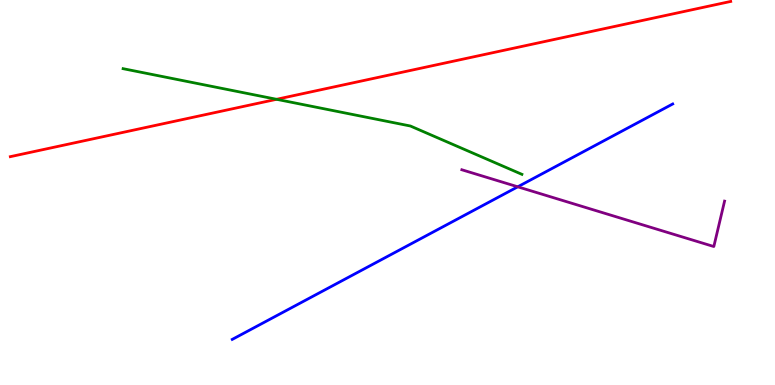[{'lines': ['blue', 'red'], 'intersections': []}, {'lines': ['green', 'red'], 'intersections': [{'x': 3.57, 'y': 7.42}]}, {'lines': ['purple', 'red'], 'intersections': []}, {'lines': ['blue', 'green'], 'intersections': []}, {'lines': ['blue', 'purple'], 'intersections': [{'x': 6.68, 'y': 5.15}]}, {'lines': ['green', 'purple'], 'intersections': []}]